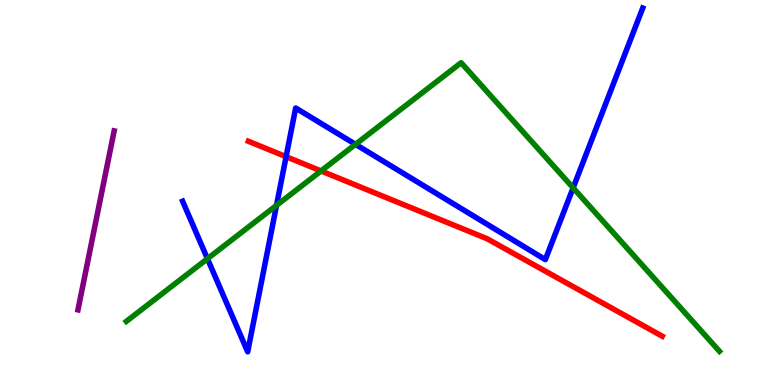[{'lines': ['blue', 'red'], 'intersections': [{'x': 3.69, 'y': 5.93}]}, {'lines': ['green', 'red'], 'intersections': [{'x': 4.14, 'y': 5.56}]}, {'lines': ['purple', 'red'], 'intersections': []}, {'lines': ['blue', 'green'], 'intersections': [{'x': 2.68, 'y': 3.28}, {'x': 3.57, 'y': 4.67}, {'x': 4.59, 'y': 6.25}, {'x': 7.4, 'y': 5.12}]}, {'lines': ['blue', 'purple'], 'intersections': []}, {'lines': ['green', 'purple'], 'intersections': []}]